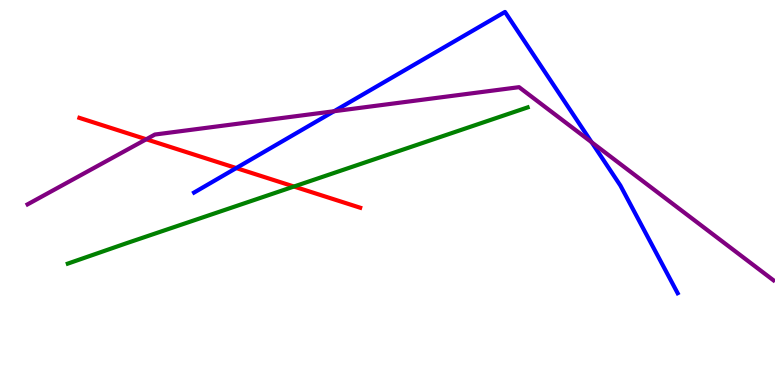[{'lines': ['blue', 'red'], 'intersections': [{'x': 3.05, 'y': 5.63}]}, {'lines': ['green', 'red'], 'intersections': [{'x': 3.79, 'y': 5.16}]}, {'lines': ['purple', 'red'], 'intersections': [{'x': 1.89, 'y': 6.38}]}, {'lines': ['blue', 'green'], 'intersections': []}, {'lines': ['blue', 'purple'], 'intersections': [{'x': 4.31, 'y': 7.11}, {'x': 7.63, 'y': 6.31}]}, {'lines': ['green', 'purple'], 'intersections': []}]